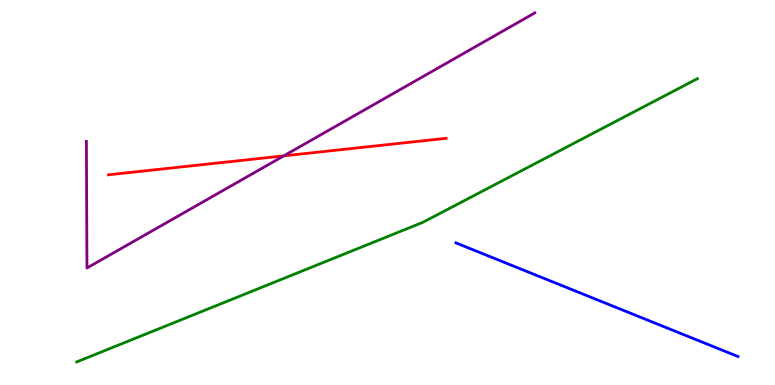[{'lines': ['blue', 'red'], 'intersections': []}, {'lines': ['green', 'red'], 'intersections': []}, {'lines': ['purple', 'red'], 'intersections': [{'x': 3.66, 'y': 5.95}]}, {'lines': ['blue', 'green'], 'intersections': []}, {'lines': ['blue', 'purple'], 'intersections': []}, {'lines': ['green', 'purple'], 'intersections': []}]